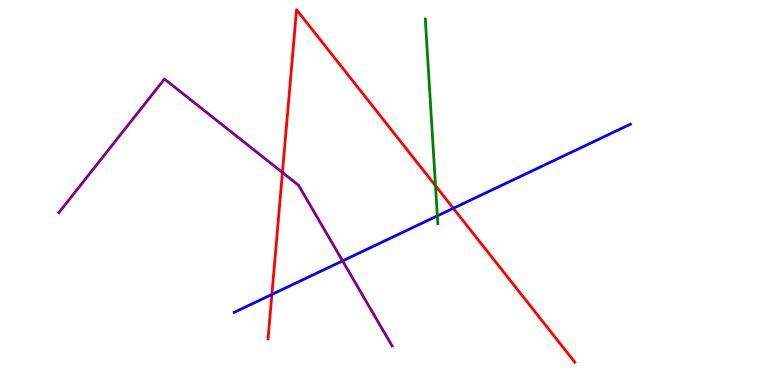[{'lines': ['blue', 'red'], 'intersections': [{'x': 3.51, 'y': 2.35}, {'x': 5.85, 'y': 4.59}]}, {'lines': ['green', 'red'], 'intersections': [{'x': 5.62, 'y': 5.18}]}, {'lines': ['purple', 'red'], 'intersections': [{'x': 3.64, 'y': 5.52}]}, {'lines': ['blue', 'green'], 'intersections': [{'x': 5.64, 'y': 4.39}]}, {'lines': ['blue', 'purple'], 'intersections': [{'x': 4.42, 'y': 3.22}]}, {'lines': ['green', 'purple'], 'intersections': []}]